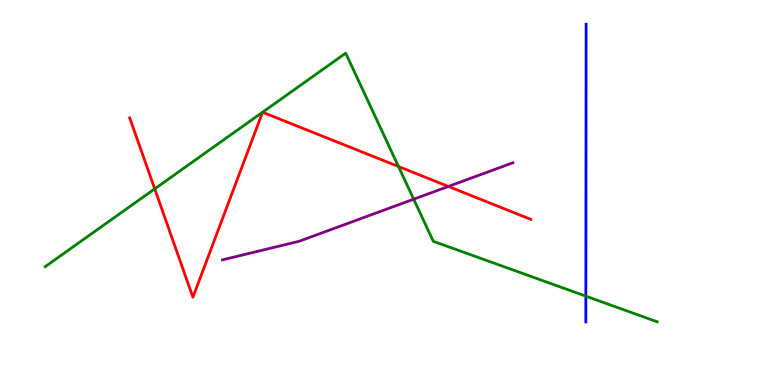[{'lines': ['blue', 'red'], 'intersections': []}, {'lines': ['green', 'red'], 'intersections': [{'x': 2.0, 'y': 5.09}, {'x': 5.14, 'y': 5.67}]}, {'lines': ['purple', 'red'], 'intersections': [{'x': 5.79, 'y': 5.16}]}, {'lines': ['blue', 'green'], 'intersections': [{'x': 7.56, 'y': 2.31}]}, {'lines': ['blue', 'purple'], 'intersections': []}, {'lines': ['green', 'purple'], 'intersections': [{'x': 5.34, 'y': 4.83}]}]